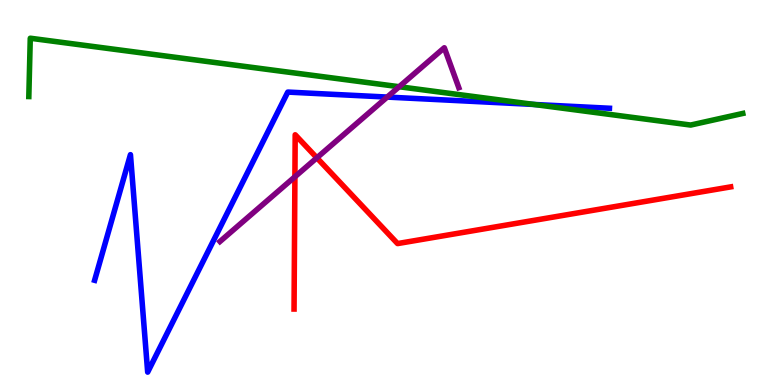[{'lines': ['blue', 'red'], 'intersections': []}, {'lines': ['green', 'red'], 'intersections': []}, {'lines': ['purple', 'red'], 'intersections': [{'x': 3.81, 'y': 5.41}, {'x': 4.09, 'y': 5.9}]}, {'lines': ['blue', 'green'], 'intersections': [{'x': 6.89, 'y': 7.29}]}, {'lines': ['blue', 'purple'], 'intersections': [{'x': 5.0, 'y': 7.48}]}, {'lines': ['green', 'purple'], 'intersections': [{'x': 5.15, 'y': 7.75}]}]